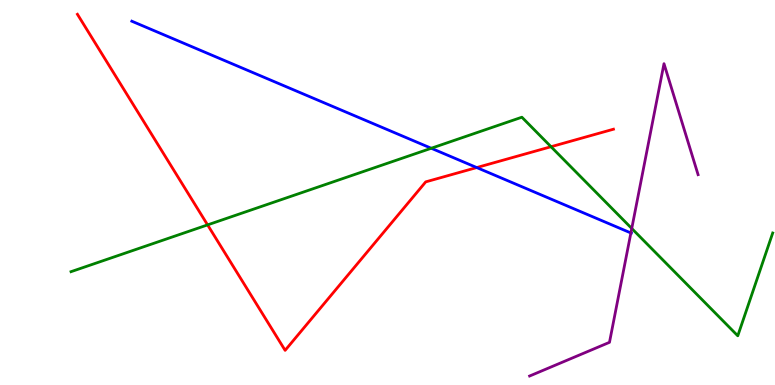[{'lines': ['blue', 'red'], 'intersections': [{'x': 6.15, 'y': 5.65}]}, {'lines': ['green', 'red'], 'intersections': [{'x': 2.68, 'y': 4.16}, {'x': 7.11, 'y': 6.19}]}, {'lines': ['purple', 'red'], 'intersections': []}, {'lines': ['blue', 'green'], 'intersections': [{'x': 5.56, 'y': 6.15}]}, {'lines': ['blue', 'purple'], 'intersections': [{'x': 8.14, 'y': 3.95}]}, {'lines': ['green', 'purple'], 'intersections': [{'x': 8.15, 'y': 4.07}]}]